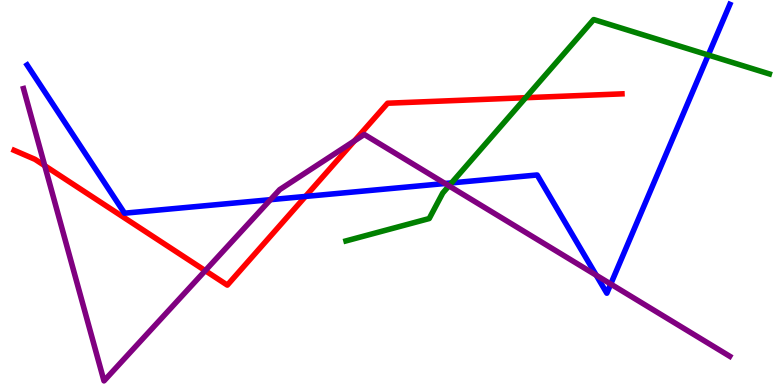[{'lines': ['blue', 'red'], 'intersections': [{'x': 3.94, 'y': 4.9}]}, {'lines': ['green', 'red'], 'intersections': [{'x': 6.78, 'y': 7.46}]}, {'lines': ['purple', 'red'], 'intersections': [{'x': 0.577, 'y': 5.7}, {'x': 2.65, 'y': 2.97}, {'x': 4.57, 'y': 6.34}]}, {'lines': ['blue', 'green'], 'intersections': [{'x': 5.83, 'y': 5.25}, {'x': 9.14, 'y': 8.57}]}, {'lines': ['blue', 'purple'], 'intersections': [{'x': 3.49, 'y': 4.81}, {'x': 5.74, 'y': 5.23}, {'x': 7.69, 'y': 2.85}, {'x': 7.88, 'y': 2.62}]}, {'lines': ['green', 'purple'], 'intersections': [{'x': 5.79, 'y': 5.17}]}]